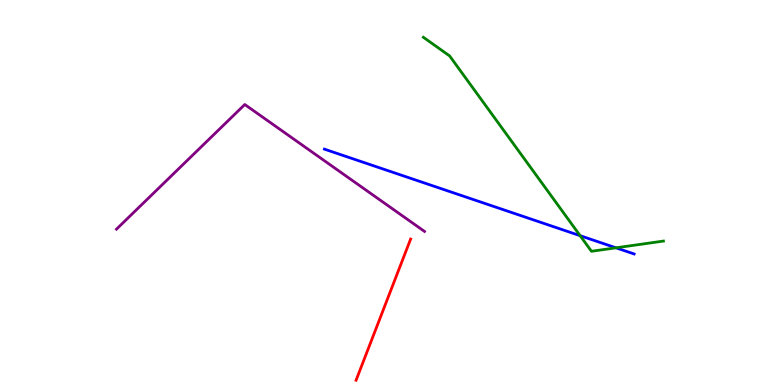[{'lines': ['blue', 'red'], 'intersections': []}, {'lines': ['green', 'red'], 'intersections': []}, {'lines': ['purple', 'red'], 'intersections': []}, {'lines': ['blue', 'green'], 'intersections': [{'x': 7.49, 'y': 3.88}, {'x': 7.95, 'y': 3.56}]}, {'lines': ['blue', 'purple'], 'intersections': []}, {'lines': ['green', 'purple'], 'intersections': []}]